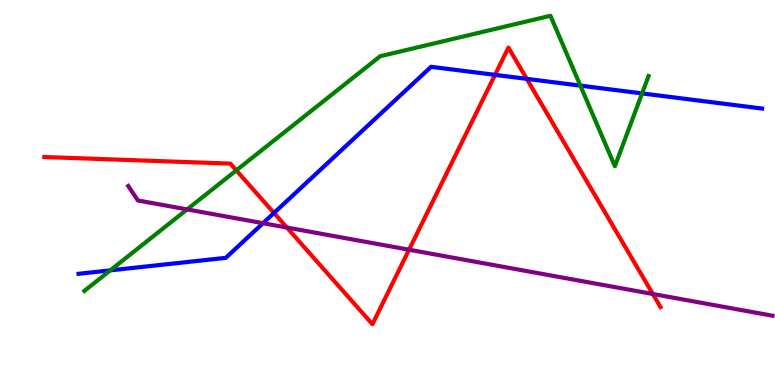[{'lines': ['blue', 'red'], 'intersections': [{'x': 3.54, 'y': 4.47}, {'x': 6.39, 'y': 8.06}, {'x': 6.8, 'y': 7.95}]}, {'lines': ['green', 'red'], 'intersections': [{'x': 3.05, 'y': 5.57}]}, {'lines': ['purple', 'red'], 'intersections': [{'x': 3.7, 'y': 4.09}, {'x': 5.28, 'y': 3.51}, {'x': 8.42, 'y': 2.36}]}, {'lines': ['blue', 'green'], 'intersections': [{'x': 1.42, 'y': 2.98}, {'x': 7.49, 'y': 7.78}, {'x': 8.28, 'y': 7.57}]}, {'lines': ['blue', 'purple'], 'intersections': [{'x': 3.39, 'y': 4.2}]}, {'lines': ['green', 'purple'], 'intersections': [{'x': 2.41, 'y': 4.56}]}]